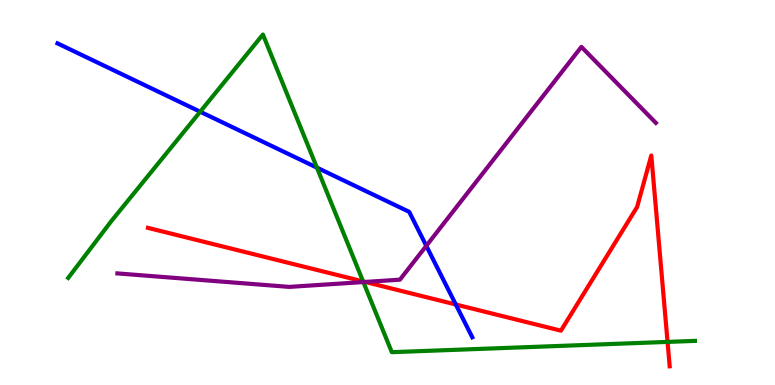[{'lines': ['blue', 'red'], 'intersections': [{'x': 5.88, 'y': 2.09}]}, {'lines': ['green', 'red'], 'intersections': [{'x': 4.69, 'y': 2.69}, {'x': 8.61, 'y': 1.12}]}, {'lines': ['purple', 'red'], 'intersections': [{'x': 4.71, 'y': 2.68}]}, {'lines': ['blue', 'green'], 'intersections': [{'x': 2.58, 'y': 7.1}, {'x': 4.09, 'y': 5.65}]}, {'lines': ['blue', 'purple'], 'intersections': [{'x': 5.5, 'y': 3.61}]}, {'lines': ['green', 'purple'], 'intersections': [{'x': 4.69, 'y': 2.67}]}]